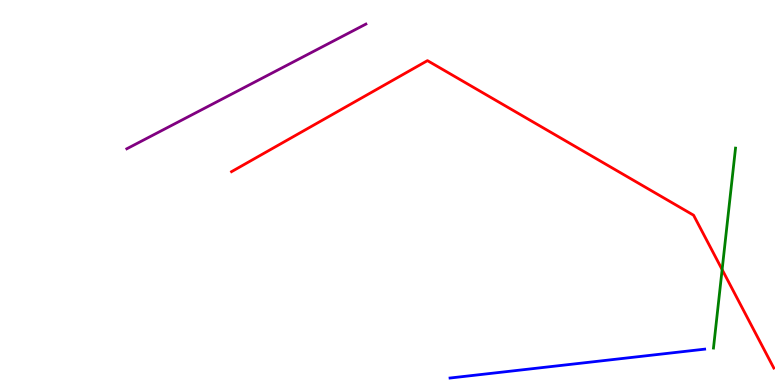[{'lines': ['blue', 'red'], 'intersections': []}, {'lines': ['green', 'red'], 'intersections': [{'x': 9.32, 'y': 3.0}]}, {'lines': ['purple', 'red'], 'intersections': []}, {'lines': ['blue', 'green'], 'intersections': []}, {'lines': ['blue', 'purple'], 'intersections': []}, {'lines': ['green', 'purple'], 'intersections': []}]